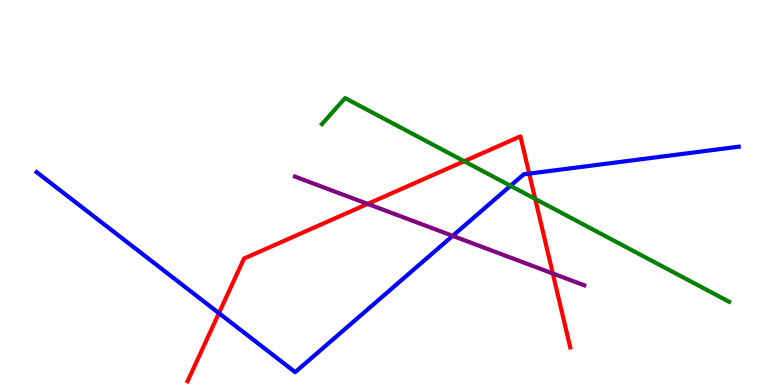[{'lines': ['blue', 'red'], 'intersections': [{'x': 2.82, 'y': 1.87}, {'x': 6.83, 'y': 5.49}]}, {'lines': ['green', 'red'], 'intersections': [{'x': 5.99, 'y': 5.81}, {'x': 6.91, 'y': 4.83}]}, {'lines': ['purple', 'red'], 'intersections': [{'x': 4.74, 'y': 4.7}, {'x': 7.13, 'y': 2.9}]}, {'lines': ['blue', 'green'], 'intersections': [{'x': 6.59, 'y': 5.17}]}, {'lines': ['blue', 'purple'], 'intersections': [{'x': 5.84, 'y': 3.87}]}, {'lines': ['green', 'purple'], 'intersections': []}]